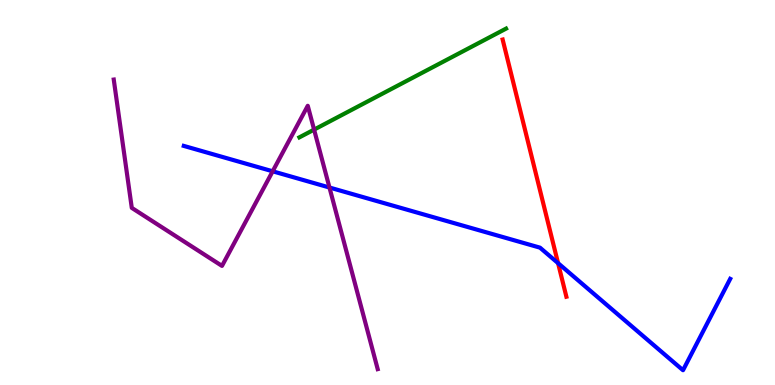[{'lines': ['blue', 'red'], 'intersections': [{'x': 7.2, 'y': 3.16}]}, {'lines': ['green', 'red'], 'intersections': []}, {'lines': ['purple', 'red'], 'intersections': []}, {'lines': ['blue', 'green'], 'intersections': []}, {'lines': ['blue', 'purple'], 'intersections': [{'x': 3.52, 'y': 5.55}, {'x': 4.25, 'y': 5.13}]}, {'lines': ['green', 'purple'], 'intersections': [{'x': 4.05, 'y': 6.63}]}]